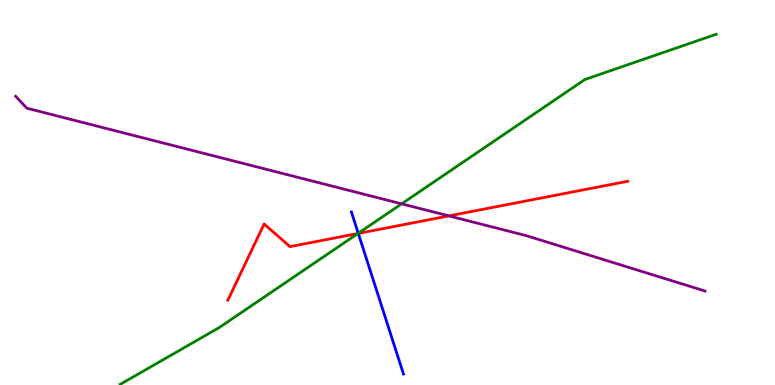[{'lines': ['blue', 'red'], 'intersections': [{'x': 4.62, 'y': 3.94}]}, {'lines': ['green', 'red'], 'intersections': [{'x': 4.62, 'y': 3.94}]}, {'lines': ['purple', 'red'], 'intersections': [{'x': 5.79, 'y': 4.39}]}, {'lines': ['blue', 'green'], 'intersections': [{'x': 4.62, 'y': 3.94}]}, {'lines': ['blue', 'purple'], 'intersections': []}, {'lines': ['green', 'purple'], 'intersections': [{'x': 5.18, 'y': 4.71}]}]